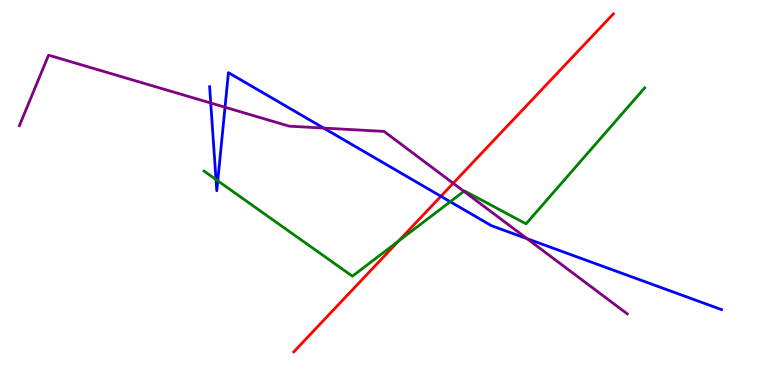[{'lines': ['blue', 'red'], 'intersections': [{'x': 5.69, 'y': 4.9}]}, {'lines': ['green', 'red'], 'intersections': [{'x': 5.14, 'y': 3.74}]}, {'lines': ['purple', 'red'], 'intersections': [{'x': 5.85, 'y': 5.24}]}, {'lines': ['blue', 'green'], 'intersections': [{'x': 2.79, 'y': 5.34}, {'x': 2.81, 'y': 5.3}, {'x': 5.81, 'y': 4.76}]}, {'lines': ['blue', 'purple'], 'intersections': [{'x': 2.72, 'y': 7.32}, {'x': 2.9, 'y': 7.21}, {'x': 4.18, 'y': 6.67}, {'x': 6.8, 'y': 3.8}]}, {'lines': ['green', 'purple'], 'intersections': [{'x': 5.99, 'y': 5.03}]}]